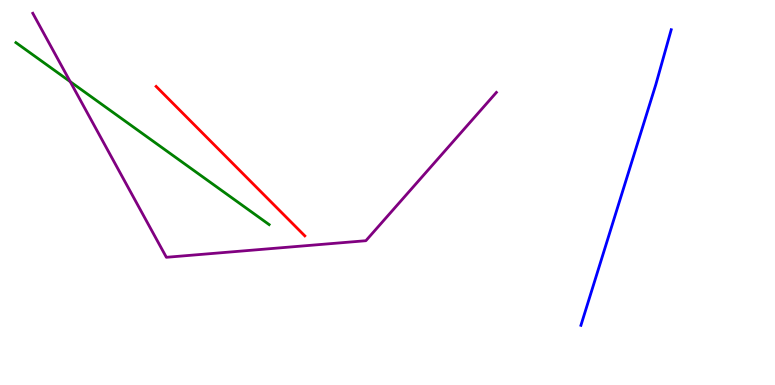[{'lines': ['blue', 'red'], 'intersections': []}, {'lines': ['green', 'red'], 'intersections': []}, {'lines': ['purple', 'red'], 'intersections': []}, {'lines': ['blue', 'green'], 'intersections': []}, {'lines': ['blue', 'purple'], 'intersections': []}, {'lines': ['green', 'purple'], 'intersections': [{'x': 0.906, 'y': 7.88}]}]